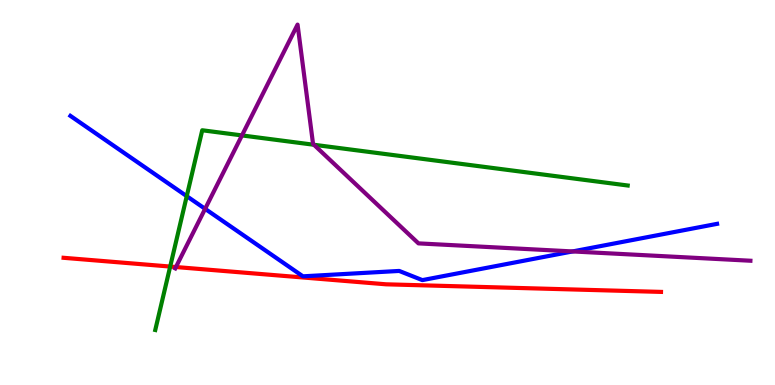[{'lines': ['blue', 'red'], 'intersections': []}, {'lines': ['green', 'red'], 'intersections': [{'x': 2.2, 'y': 3.08}]}, {'lines': ['purple', 'red'], 'intersections': [{'x': 2.27, 'y': 3.06}]}, {'lines': ['blue', 'green'], 'intersections': [{'x': 2.41, 'y': 4.91}]}, {'lines': ['blue', 'purple'], 'intersections': [{'x': 2.65, 'y': 4.58}, {'x': 7.39, 'y': 3.47}]}, {'lines': ['green', 'purple'], 'intersections': [{'x': 3.12, 'y': 6.48}, {'x': 4.05, 'y': 6.24}]}]